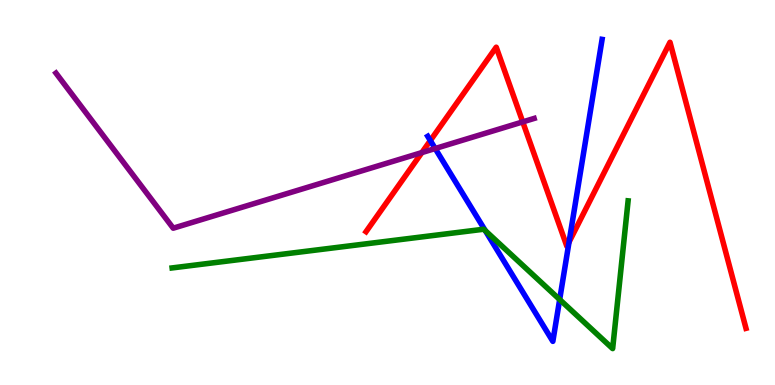[{'lines': ['blue', 'red'], 'intersections': [{'x': 5.55, 'y': 6.35}, {'x': 7.34, 'y': 3.71}]}, {'lines': ['green', 'red'], 'intersections': []}, {'lines': ['purple', 'red'], 'intersections': [{'x': 5.44, 'y': 6.04}, {'x': 6.75, 'y': 6.83}]}, {'lines': ['blue', 'green'], 'intersections': [{'x': 6.26, 'y': 4.01}, {'x': 7.22, 'y': 2.22}]}, {'lines': ['blue', 'purple'], 'intersections': [{'x': 5.62, 'y': 6.14}]}, {'lines': ['green', 'purple'], 'intersections': []}]